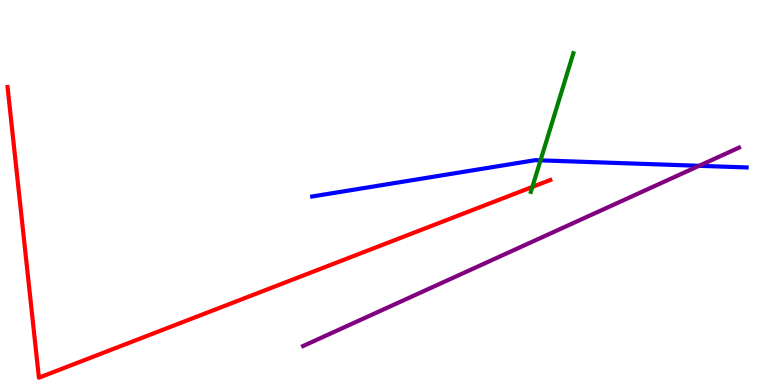[{'lines': ['blue', 'red'], 'intersections': []}, {'lines': ['green', 'red'], 'intersections': [{'x': 6.87, 'y': 5.15}]}, {'lines': ['purple', 'red'], 'intersections': []}, {'lines': ['blue', 'green'], 'intersections': [{'x': 6.97, 'y': 5.84}]}, {'lines': ['blue', 'purple'], 'intersections': [{'x': 9.02, 'y': 5.69}]}, {'lines': ['green', 'purple'], 'intersections': []}]